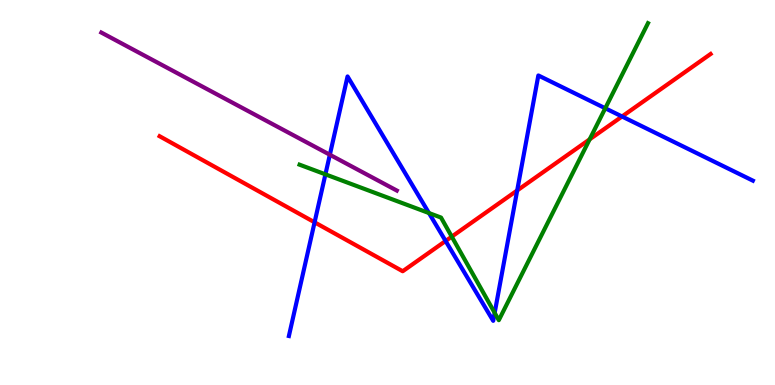[{'lines': ['blue', 'red'], 'intersections': [{'x': 4.06, 'y': 4.23}, {'x': 5.75, 'y': 3.74}, {'x': 6.67, 'y': 5.05}, {'x': 8.03, 'y': 6.97}]}, {'lines': ['green', 'red'], 'intersections': [{'x': 5.83, 'y': 3.85}, {'x': 7.61, 'y': 6.38}]}, {'lines': ['purple', 'red'], 'intersections': []}, {'lines': ['blue', 'green'], 'intersections': [{'x': 4.2, 'y': 5.47}, {'x': 5.54, 'y': 4.47}, {'x': 6.38, 'y': 1.87}, {'x': 7.81, 'y': 7.19}]}, {'lines': ['blue', 'purple'], 'intersections': [{'x': 4.26, 'y': 5.98}]}, {'lines': ['green', 'purple'], 'intersections': []}]